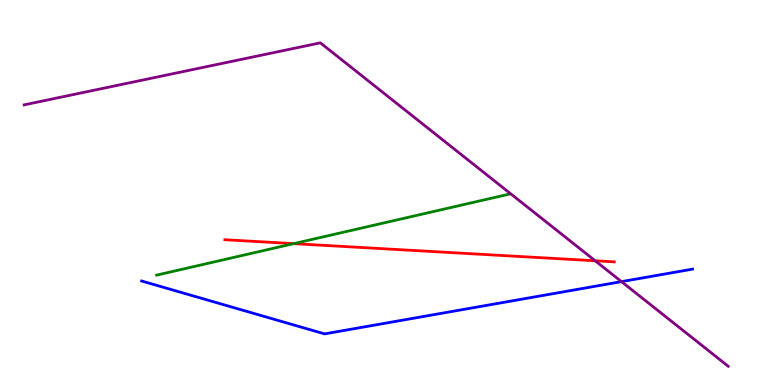[{'lines': ['blue', 'red'], 'intersections': []}, {'lines': ['green', 'red'], 'intersections': [{'x': 3.79, 'y': 3.67}]}, {'lines': ['purple', 'red'], 'intersections': [{'x': 7.68, 'y': 3.23}]}, {'lines': ['blue', 'green'], 'intersections': []}, {'lines': ['blue', 'purple'], 'intersections': [{'x': 8.02, 'y': 2.68}]}, {'lines': ['green', 'purple'], 'intersections': []}]